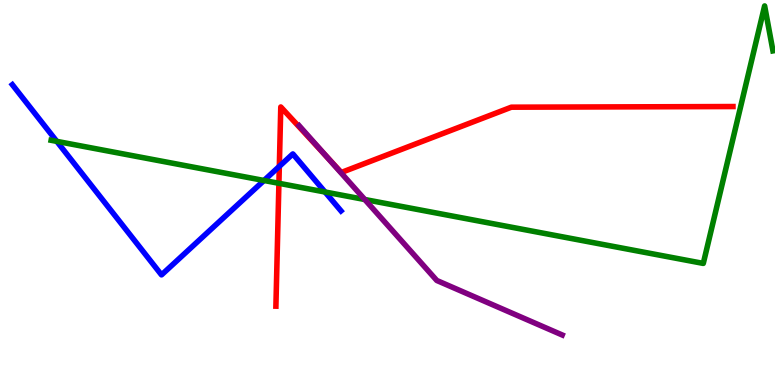[{'lines': ['blue', 'red'], 'intersections': [{'x': 3.6, 'y': 5.68}]}, {'lines': ['green', 'red'], 'intersections': [{'x': 3.6, 'y': 5.24}]}, {'lines': ['purple', 'red'], 'intersections': [{'x': 4.22, 'y': 5.92}]}, {'lines': ['blue', 'green'], 'intersections': [{'x': 0.733, 'y': 6.33}, {'x': 3.41, 'y': 5.31}, {'x': 4.19, 'y': 5.01}]}, {'lines': ['blue', 'purple'], 'intersections': []}, {'lines': ['green', 'purple'], 'intersections': [{'x': 4.71, 'y': 4.82}]}]